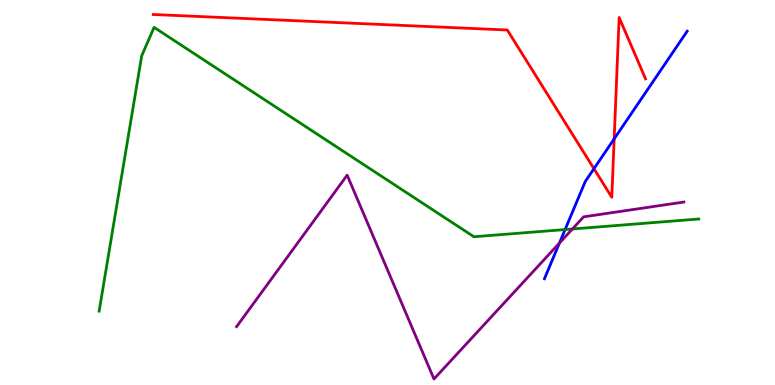[{'lines': ['blue', 'red'], 'intersections': [{'x': 7.66, 'y': 5.62}, {'x': 7.92, 'y': 6.39}]}, {'lines': ['green', 'red'], 'intersections': []}, {'lines': ['purple', 'red'], 'intersections': []}, {'lines': ['blue', 'green'], 'intersections': [{'x': 7.29, 'y': 4.04}]}, {'lines': ['blue', 'purple'], 'intersections': [{'x': 7.22, 'y': 3.69}]}, {'lines': ['green', 'purple'], 'intersections': [{'x': 7.39, 'y': 4.05}]}]